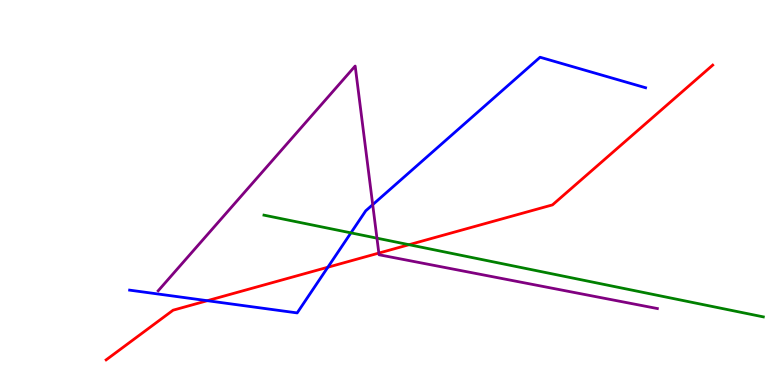[{'lines': ['blue', 'red'], 'intersections': [{'x': 2.67, 'y': 2.19}, {'x': 4.23, 'y': 3.06}]}, {'lines': ['green', 'red'], 'intersections': [{'x': 5.28, 'y': 3.64}]}, {'lines': ['purple', 'red'], 'intersections': [{'x': 4.89, 'y': 3.43}]}, {'lines': ['blue', 'green'], 'intersections': [{'x': 4.53, 'y': 3.95}]}, {'lines': ['blue', 'purple'], 'intersections': [{'x': 4.81, 'y': 4.68}]}, {'lines': ['green', 'purple'], 'intersections': [{'x': 4.86, 'y': 3.81}]}]